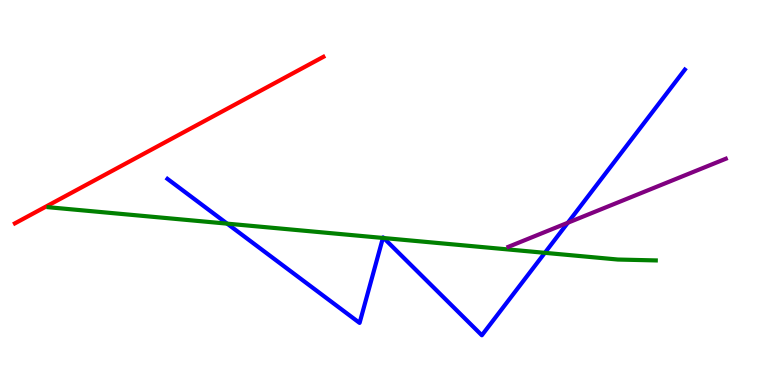[{'lines': ['blue', 'red'], 'intersections': []}, {'lines': ['green', 'red'], 'intersections': []}, {'lines': ['purple', 'red'], 'intersections': []}, {'lines': ['blue', 'green'], 'intersections': [{'x': 2.93, 'y': 4.19}, {'x': 4.94, 'y': 3.82}, {'x': 4.95, 'y': 3.82}, {'x': 7.03, 'y': 3.43}]}, {'lines': ['blue', 'purple'], 'intersections': [{'x': 7.33, 'y': 4.21}]}, {'lines': ['green', 'purple'], 'intersections': []}]